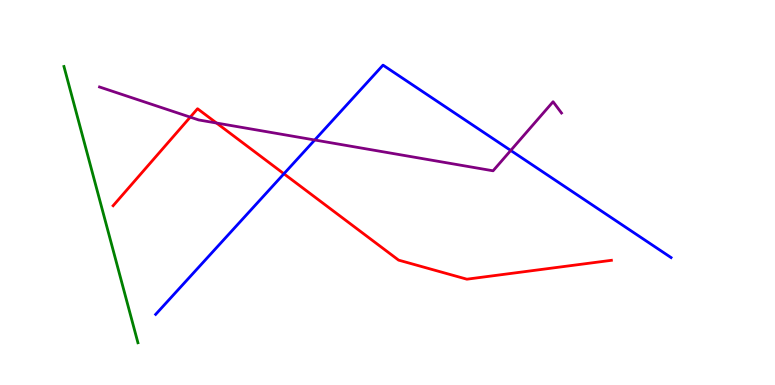[{'lines': ['blue', 'red'], 'intersections': [{'x': 3.66, 'y': 5.49}]}, {'lines': ['green', 'red'], 'intersections': []}, {'lines': ['purple', 'red'], 'intersections': [{'x': 2.45, 'y': 6.96}, {'x': 2.79, 'y': 6.8}]}, {'lines': ['blue', 'green'], 'intersections': []}, {'lines': ['blue', 'purple'], 'intersections': [{'x': 4.06, 'y': 6.36}, {'x': 6.59, 'y': 6.09}]}, {'lines': ['green', 'purple'], 'intersections': []}]